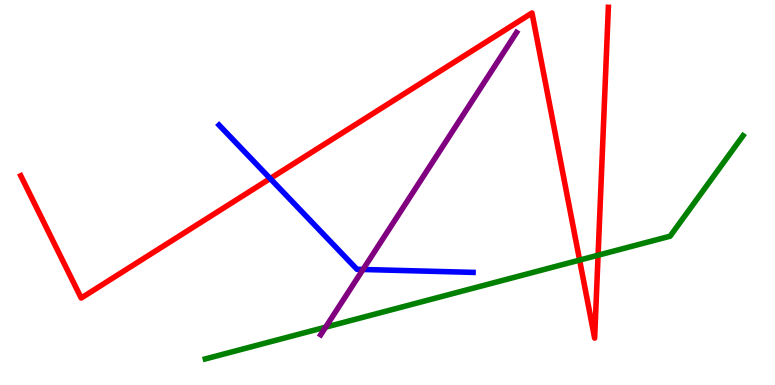[{'lines': ['blue', 'red'], 'intersections': [{'x': 3.49, 'y': 5.36}]}, {'lines': ['green', 'red'], 'intersections': [{'x': 7.48, 'y': 3.24}, {'x': 7.72, 'y': 3.37}]}, {'lines': ['purple', 'red'], 'intersections': []}, {'lines': ['blue', 'green'], 'intersections': []}, {'lines': ['blue', 'purple'], 'intersections': [{'x': 4.68, 'y': 3.0}]}, {'lines': ['green', 'purple'], 'intersections': [{'x': 4.2, 'y': 1.5}]}]